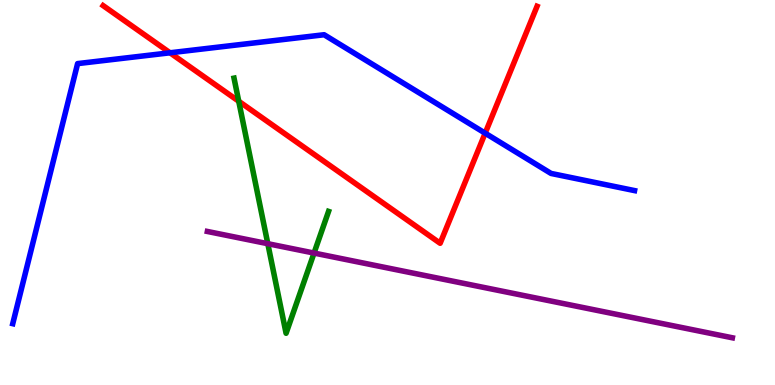[{'lines': ['blue', 'red'], 'intersections': [{'x': 2.19, 'y': 8.63}, {'x': 6.26, 'y': 6.54}]}, {'lines': ['green', 'red'], 'intersections': [{'x': 3.08, 'y': 7.37}]}, {'lines': ['purple', 'red'], 'intersections': []}, {'lines': ['blue', 'green'], 'intersections': []}, {'lines': ['blue', 'purple'], 'intersections': []}, {'lines': ['green', 'purple'], 'intersections': [{'x': 3.46, 'y': 3.67}, {'x': 4.05, 'y': 3.43}]}]